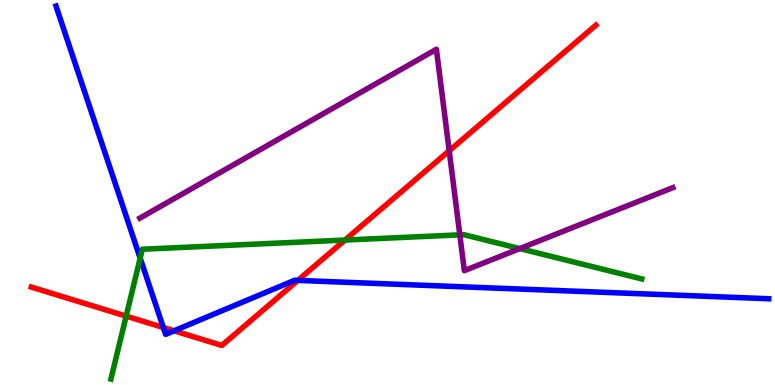[{'lines': ['blue', 'red'], 'intersections': [{'x': 2.11, 'y': 1.49}, {'x': 2.25, 'y': 1.41}, {'x': 3.84, 'y': 2.72}]}, {'lines': ['green', 'red'], 'intersections': [{'x': 1.63, 'y': 1.79}, {'x': 4.45, 'y': 3.76}]}, {'lines': ['purple', 'red'], 'intersections': [{'x': 5.8, 'y': 6.08}]}, {'lines': ['blue', 'green'], 'intersections': [{'x': 1.81, 'y': 3.29}]}, {'lines': ['blue', 'purple'], 'intersections': []}, {'lines': ['green', 'purple'], 'intersections': [{'x': 5.93, 'y': 3.9}, {'x': 6.71, 'y': 3.54}]}]